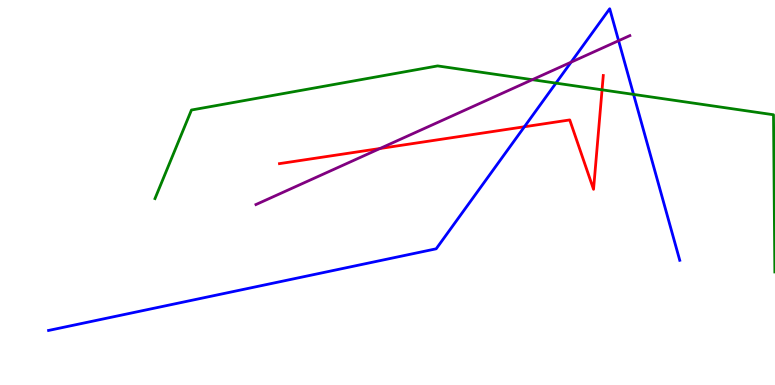[{'lines': ['blue', 'red'], 'intersections': [{'x': 6.77, 'y': 6.71}]}, {'lines': ['green', 'red'], 'intersections': [{'x': 7.77, 'y': 7.67}]}, {'lines': ['purple', 'red'], 'intersections': [{'x': 4.9, 'y': 6.14}]}, {'lines': ['blue', 'green'], 'intersections': [{'x': 7.17, 'y': 7.84}, {'x': 8.17, 'y': 7.55}]}, {'lines': ['blue', 'purple'], 'intersections': [{'x': 7.37, 'y': 8.39}, {'x': 7.98, 'y': 8.94}]}, {'lines': ['green', 'purple'], 'intersections': [{'x': 6.87, 'y': 7.93}]}]